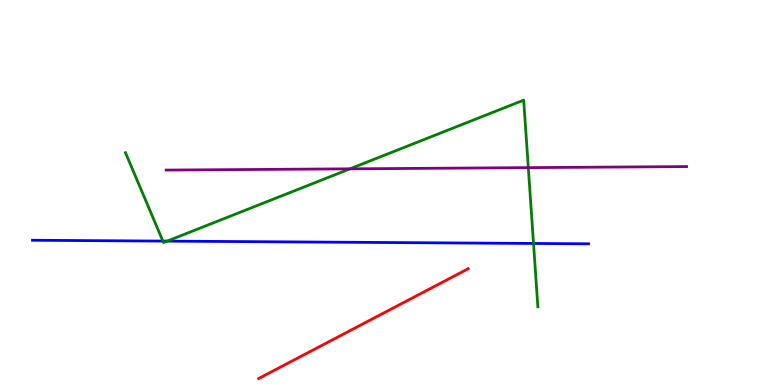[{'lines': ['blue', 'red'], 'intersections': []}, {'lines': ['green', 'red'], 'intersections': []}, {'lines': ['purple', 'red'], 'intersections': []}, {'lines': ['blue', 'green'], 'intersections': [{'x': 2.1, 'y': 3.74}, {'x': 2.16, 'y': 3.74}, {'x': 6.88, 'y': 3.68}]}, {'lines': ['blue', 'purple'], 'intersections': []}, {'lines': ['green', 'purple'], 'intersections': [{'x': 4.52, 'y': 5.61}, {'x': 6.82, 'y': 5.65}]}]